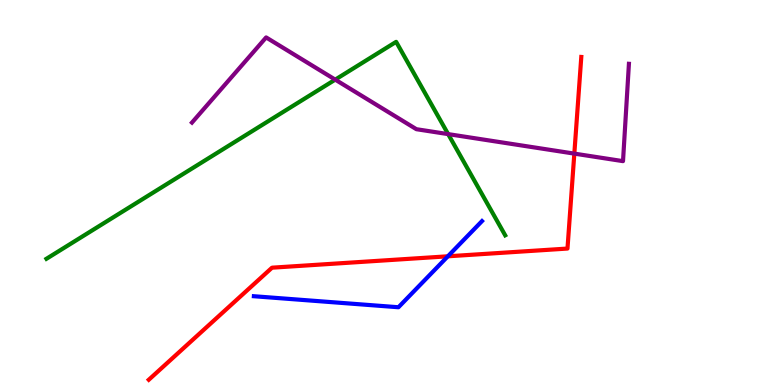[{'lines': ['blue', 'red'], 'intersections': [{'x': 5.78, 'y': 3.34}]}, {'lines': ['green', 'red'], 'intersections': []}, {'lines': ['purple', 'red'], 'intersections': [{'x': 7.41, 'y': 6.01}]}, {'lines': ['blue', 'green'], 'intersections': []}, {'lines': ['blue', 'purple'], 'intersections': []}, {'lines': ['green', 'purple'], 'intersections': [{'x': 4.33, 'y': 7.93}, {'x': 5.78, 'y': 6.52}]}]